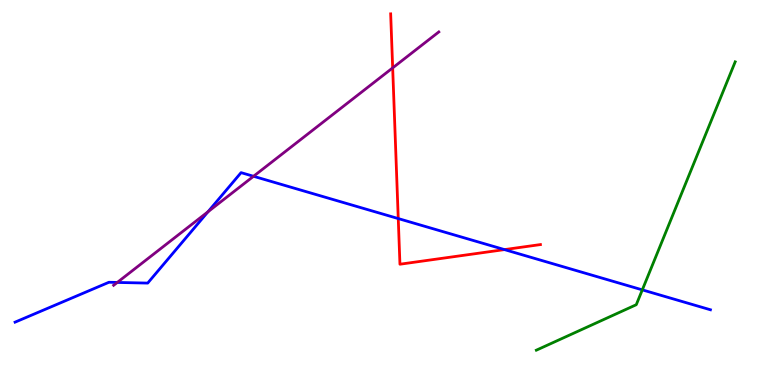[{'lines': ['blue', 'red'], 'intersections': [{'x': 5.14, 'y': 4.32}, {'x': 6.51, 'y': 3.52}]}, {'lines': ['green', 'red'], 'intersections': []}, {'lines': ['purple', 'red'], 'intersections': [{'x': 5.07, 'y': 8.24}]}, {'lines': ['blue', 'green'], 'intersections': [{'x': 8.29, 'y': 2.47}]}, {'lines': ['blue', 'purple'], 'intersections': [{'x': 1.51, 'y': 2.66}, {'x': 2.68, 'y': 4.5}, {'x': 3.27, 'y': 5.42}]}, {'lines': ['green', 'purple'], 'intersections': []}]